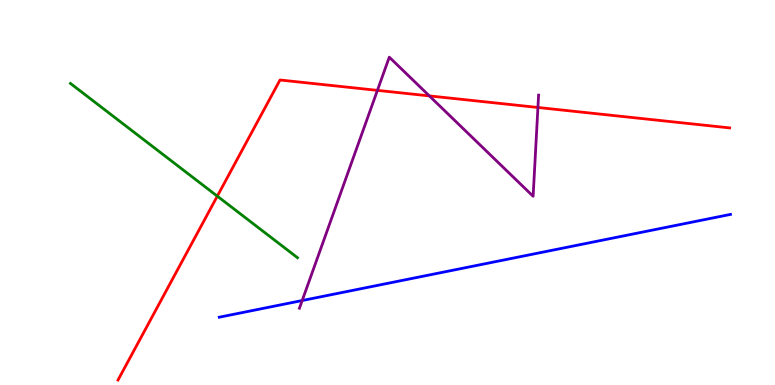[{'lines': ['blue', 'red'], 'intersections': []}, {'lines': ['green', 'red'], 'intersections': [{'x': 2.8, 'y': 4.91}]}, {'lines': ['purple', 'red'], 'intersections': [{'x': 4.87, 'y': 7.65}, {'x': 5.54, 'y': 7.51}, {'x': 6.94, 'y': 7.21}]}, {'lines': ['blue', 'green'], 'intersections': []}, {'lines': ['blue', 'purple'], 'intersections': [{'x': 3.9, 'y': 2.19}]}, {'lines': ['green', 'purple'], 'intersections': []}]